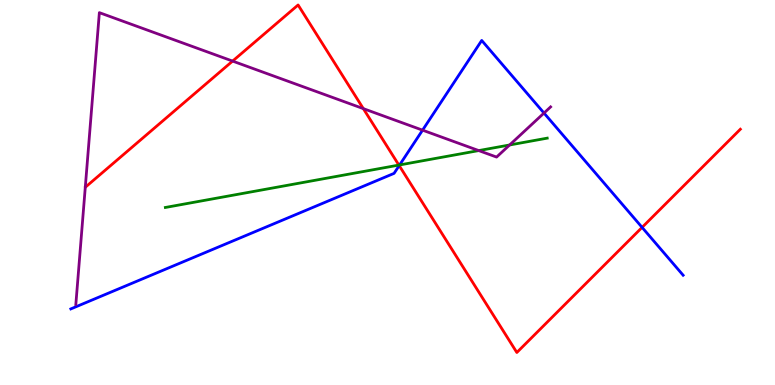[{'lines': ['blue', 'red'], 'intersections': [{'x': 5.15, 'y': 5.7}, {'x': 8.29, 'y': 4.09}]}, {'lines': ['green', 'red'], 'intersections': [{'x': 5.15, 'y': 5.71}]}, {'lines': ['purple', 'red'], 'intersections': [{'x': 3.0, 'y': 8.41}, {'x': 4.69, 'y': 7.18}]}, {'lines': ['blue', 'green'], 'intersections': [{'x': 5.16, 'y': 5.72}]}, {'lines': ['blue', 'purple'], 'intersections': [{'x': 5.45, 'y': 6.62}, {'x': 7.02, 'y': 7.06}]}, {'lines': ['green', 'purple'], 'intersections': [{'x': 6.18, 'y': 6.09}, {'x': 6.58, 'y': 6.23}]}]